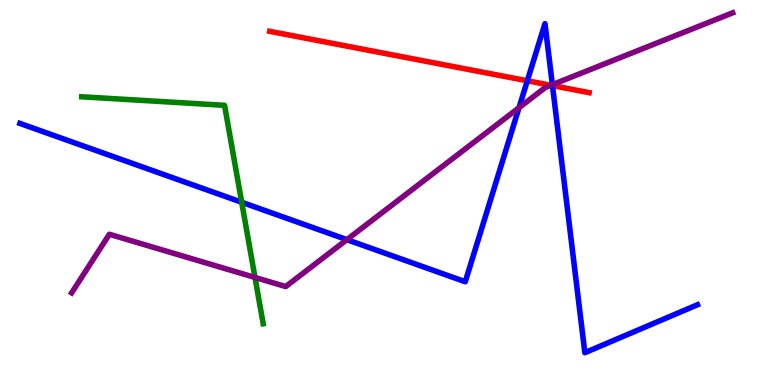[{'lines': ['blue', 'red'], 'intersections': [{'x': 6.8, 'y': 7.9}, {'x': 7.13, 'y': 7.78}]}, {'lines': ['green', 'red'], 'intersections': []}, {'lines': ['purple', 'red'], 'intersections': [{'x': 7.11, 'y': 7.78}]}, {'lines': ['blue', 'green'], 'intersections': [{'x': 3.12, 'y': 4.75}]}, {'lines': ['blue', 'purple'], 'intersections': [{'x': 4.48, 'y': 3.78}, {'x': 6.7, 'y': 7.2}, {'x': 7.13, 'y': 7.8}]}, {'lines': ['green', 'purple'], 'intersections': [{'x': 3.29, 'y': 2.79}]}]